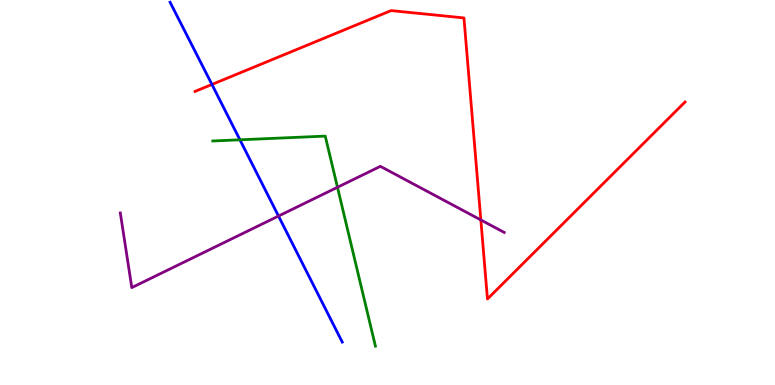[{'lines': ['blue', 'red'], 'intersections': [{'x': 2.73, 'y': 7.81}]}, {'lines': ['green', 'red'], 'intersections': []}, {'lines': ['purple', 'red'], 'intersections': [{'x': 6.2, 'y': 4.29}]}, {'lines': ['blue', 'green'], 'intersections': [{'x': 3.1, 'y': 6.37}]}, {'lines': ['blue', 'purple'], 'intersections': [{'x': 3.59, 'y': 4.39}]}, {'lines': ['green', 'purple'], 'intersections': [{'x': 4.35, 'y': 5.14}]}]